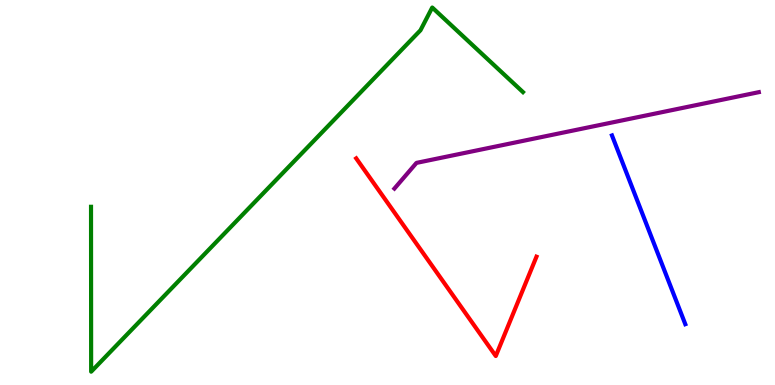[{'lines': ['blue', 'red'], 'intersections': []}, {'lines': ['green', 'red'], 'intersections': []}, {'lines': ['purple', 'red'], 'intersections': []}, {'lines': ['blue', 'green'], 'intersections': []}, {'lines': ['blue', 'purple'], 'intersections': []}, {'lines': ['green', 'purple'], 'intersections': []}]